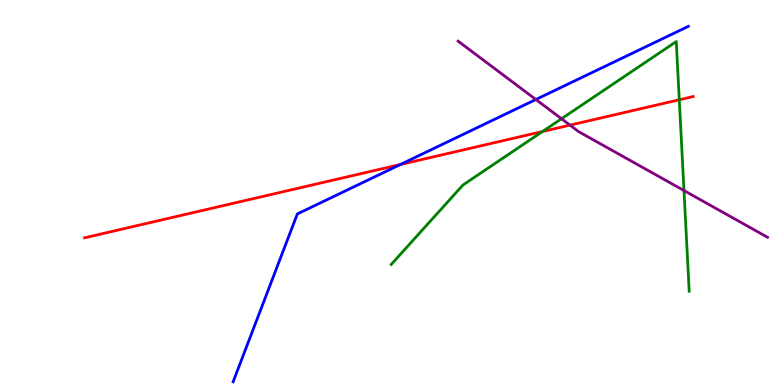[{'lines': ['blue', 'red'], 'intersections': [{'x': 5.17, 'y': 5.73}]}, {'lines': ['green', 'red'], 'intersections': [{'x': 7.0, 'y': 6.58}, {'x': 8.76, 'y': 7.41}]}, {'lines': ['purple', 'red'], 'intersections': [{'x': 7.35, 'y': 6.75}]}, {'lines': ['blue', 'green'], 'intersections': []}, {'lines': ['blue', 'purple'], 'intersections': [{'x': 6.91, 'y': 7.42}]}, {'lines': ['green', 'purple'], 'intersections': [{'x': 7.25, 'y': 6.92}, {'x': 8.83, 'y': 5.05}]}]